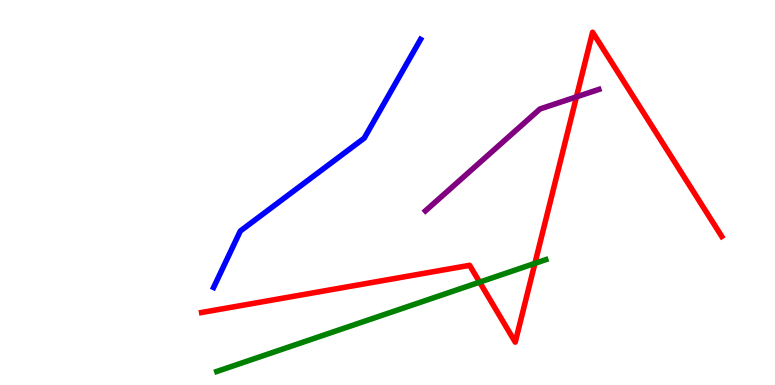[{'lines': ['blue', 'red'], 'intersections': []}, {'lines': ['green', 'red'], 'intersections': [{'x': 6.19, 'y': 2.67}, {'x': 6.9, 'y': 3.16}]}, {'lines': ['purple', 'red'], 'intersections': [{'x': 7.44, 'y': 7.48}]}, {'lines': ['blue', 'green'], 'intersections': []}, {'lines': ['blue', 'purple'], 'intersections': []}, {'lines': ['green', 'purple'], 'intersections': []}]